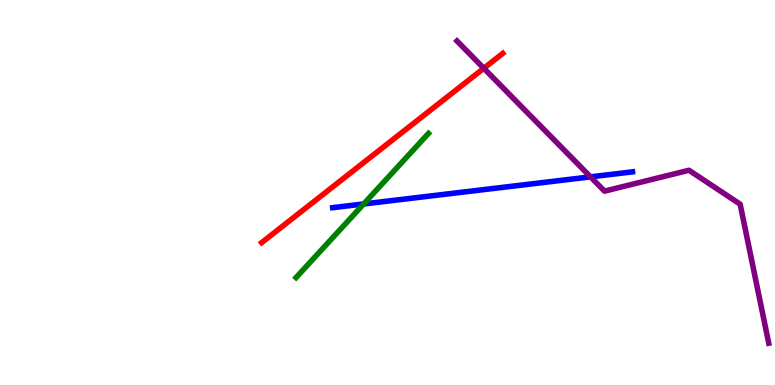[{'lines': ['blue', 'red'], 'intersections': []}, {'lines': ['green', 'red'], 'intersections': []}, {'lines': ['purple', 'red'], 'intersections': [{'x': 6.24, 'y': 8.23}]}, {'lines': ['blue', 'green'], 'intersections': [{'x': 4.69, 'y': 4.7}]}, {'lines': ['blue', 'purple'], 'intersections': [{'x': 7.62, 'y': 5.41}]}, {'lines': ['green', 'purple'], 'intersections': []}]